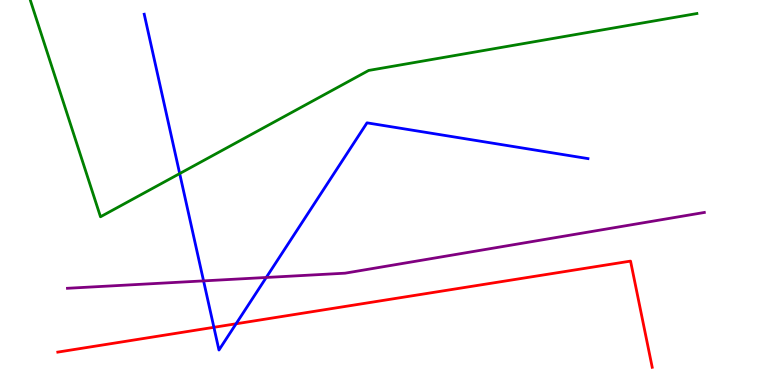[{'lines': ['blue', 'red'], 'intersections': [{'x': 2.76, 'y': 1.5}, {'x': 3.05, 'y': 1.59}]}, {'lines': ['green', 'red'], 'intersections': []}, {'lines': ['purple', 'red'], 'intersections': []}, {'lines': ['blue', 'green'], 'intersections': [{'x': 2.32, 'y': 5.49}]}, {'lines': ['blue', 'purple'], 'intersections': [{'x': 2.63, 'y': 2.7}, {'x': 3.44, 'y': 2.79}]}, {'lines': ['green', 'purple'], 'intersections': []}]